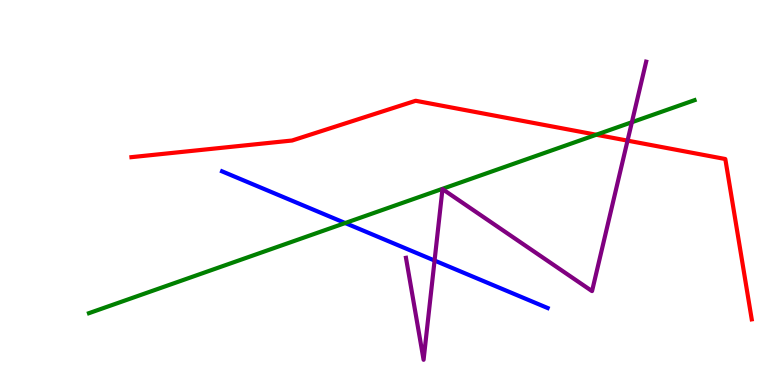[{'lines': ['blue', 'red'], 'intersections': []}, {'lines': ['green', 'red'], 'intersections': [{'x': 7.69, 'y': 6.5}]}, {'lines': ['purple', 'red'], 'intersections': [{'x': 8.1, 'y': 6.35}]}, {'lines': ['blue', 'green'], 'intersections': [{'x': 4.45, 'y': 4.21}]}, {'lines': ['blue', 'purple'], 'intersections': [{'x': 5.61, 'y': 3.23}]}, {'lines': ['green', 'purple'], 'intersections': [{'x': 8.15, 'y': 6.83}]}]